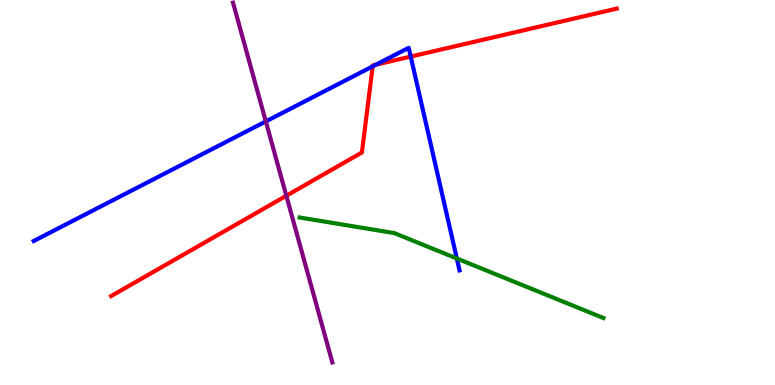[{'lines': ['blue', 'red'], 'intersections': [{'x': 4.81, 'y': 8.28}, {'x': 4.85, 'y': 8.32}, {'x': 5.3, 'y': 8.53}]}, {'lines': ['green', 'red'], 'intersections': []}, {'lines': ['purple', 'red'], 'intersections': [{'x': 3.69, 'y': 4.92}]}, {'lines': ['blue', 'green'], 'intersections': [{'x': 5.89, 'y': 3.29}]}, {'lines': ['blue', 'purple'], 'intersections': [{'x': 3.43, 'y': 6.85}]}, {'lines': ['green', 'purple'], 'intersections': []}]